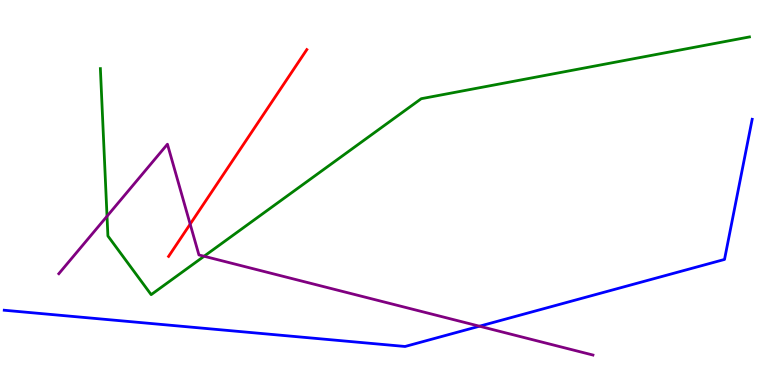[{'lines': ['blue', 'red'], 'intersections': []}, {'lines': ['green', 'red'], 'intersections': []}, {'lines': ['purple', 'red'], 'intersections': [{'x': 2.45, 'y': 4.18}]}, {'lines': ['blue', 'green'], 'intersections': []}, {'lines': ['blue', 'purple'], 'intersections': [{'x': 6.19, 'y': 1.53}]}, {'lines': ['green', 'purple'], 'intersections': [{'x': 1.38, 'y': 4.38}, {'x': 2.63, 'y': 3.34}]}]